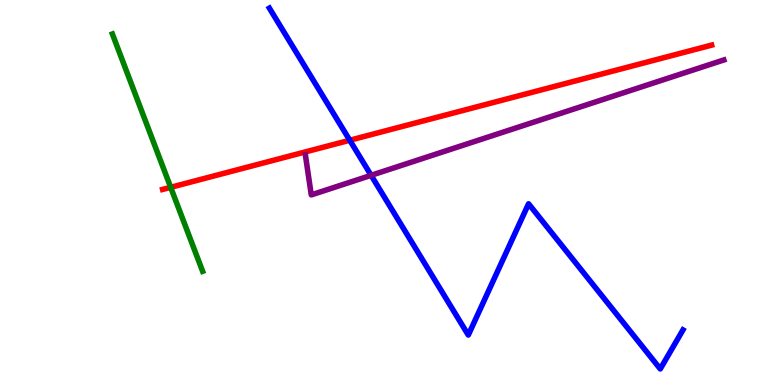[{'lines': ['blue', 'red'], 'intersections': [{'x': 4.51, 'y': 6.36}]}, {'lines': ['green', 'red'], 'intersections': [{'x': 2.2, 'y': 5.13}]}, {'lines': ['purple', 'red'], 'intersections': []}, {'lines': ['blue', 'green'], 'intersections': []}, {'lines': ['blue', 'purple'], 'intersections': [{'x': 4.79, 'y': 5.45}]}, {'lines': ['green', 'purple'], 'intersections': []}]